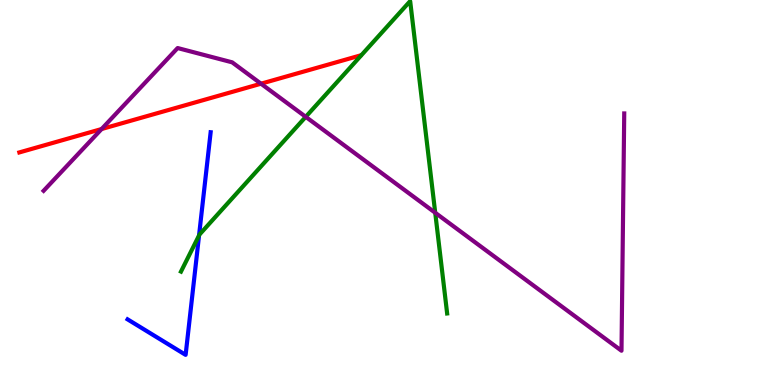[{'lines': ['blue', 'red'], 'intersections': []}, {'lines': ['green', 'red'], 'intersections': []}, {'lines': ['purple', 'red'], 'intersections': [{'x': 1.31, 'y': 6.65}, {'x': 3.37, 'y': 7.83}]}, {'lines': ['blue', 'green'], 'intersections': [{'x': 2.57, 'y': 3.89}]}, {'lines': ['blue', 'purple'], 'intersections': []}, {'lines': ['green', 'purple'], 'intersections': [{'x': 3.94, 'y': 6.97}, {'x': 5.62, 'y': 4.47}]}]